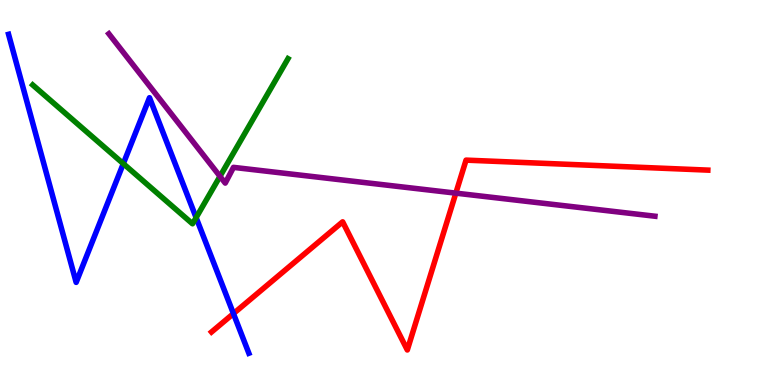[{'lines': ['blue', 'red'], 'intersections': [{'x': 3.01, 'y': 1.85}]}, {'lines': ['green', 'red'], 'intersections': []}, {'lines': ['purple', 'red'], 'intersections': [{'x': 5.88, 'y': 4.98}]}, {'lines': ['blue', 'green'], 'intersections': [{'x': 1.59, 'y': 5.75}, {'x': 2.53, 'y': 4.35}]}, {'lines': ['blue', 'purple'], 'intersections': []}, {'lines': ['green', 'purple'], 'intersections': [{'x': 2.84, 'y': 5.42}]}]